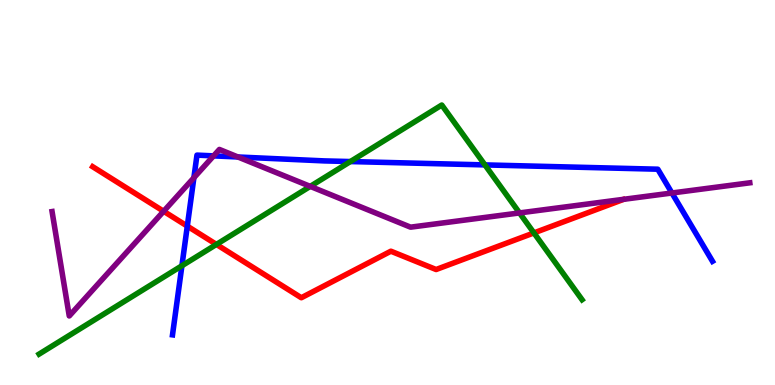[{'lines': ['blue', 'red'], 'intersections': [{'x': 2.42, 'y': 4.13}]}, {'lines': ['green', 'red'], 'intersections': [{'x': 2.79, 'y': 3.65}, {'x': 6.89, 'y': 3.95}]}, {'lines': ['purple', 'red'], 'intersections': [{'x': 2.11, 'y': 4.51}]}, {'lines': ['blue', 'green'], 'intersections': [{'x': 2.35, 'y': 3.1}, {'x': 4.52, 'y': 5.8}, {'x': 6.26, 'y': 5.72}]}, {'lines': ['blue', 'purple'], 'intersections': [{'x': 2.5, 'y': 5.38}, {'x': 2.76, 'y': 5.95}, {'x': 3.07, 'y': 5.92}, {'x': 8.67, 'y': 4.99}]}, {'lines': ['green', 'purple'], 'intersections': [{'x': 4.0, 'y': 5.16}, {'x': 6.7, 'y': 4.47}]}]